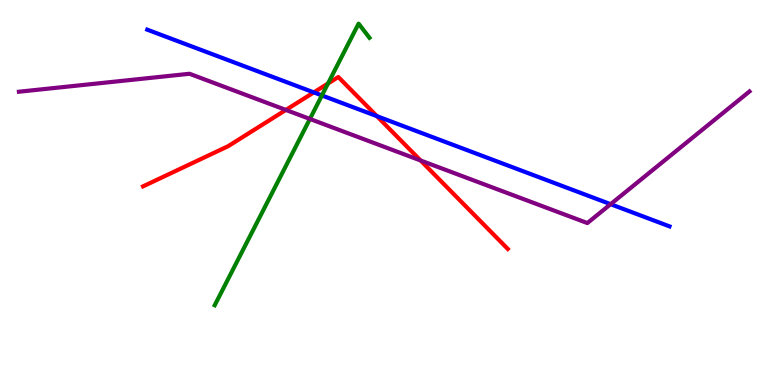[{'lines': ['blue', 'red'], 'intersections': [{'x': 4.05, 'y': 7.6}, {'x': 4.86, 'y': 6.98}]}, {'lines': ['green', 'red'], 'intersections': [{'x': 4.23, 'y': 7.83}]}, {'lines': ['purple', 'red'], 'intersections': [{'x': 3.69, 'y': 7.14}, {'x': 5.43, 'y': 5.83}]}, {'lines': ['blue', 'green'], 'intersections': [{'x': 4.15, 'y': 7.52}]}, {'lines': ['blue', 'purple'], 'intersections': [{'x': 7.88, 'y': 4.7}]}, {'lines': ['green', 'purple'], 'intersections': [{'x': 4.0, 'y': 6.91}]}]